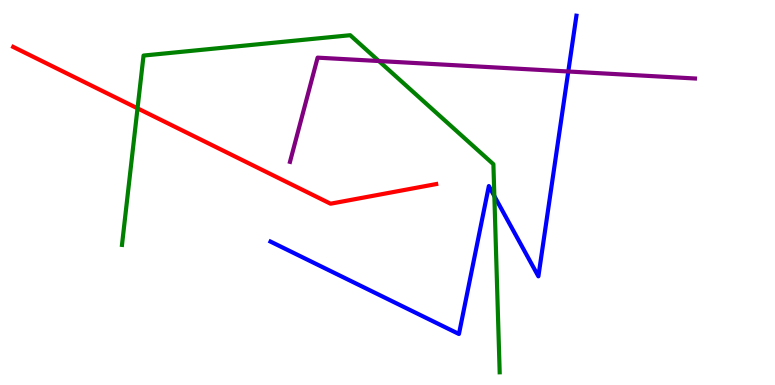[{'lines': ['blue', 'red'], 'intersections': []}, {'lines': ['green', 'red'], 'intersections': [{'x': 1.77, 'y': 7.19}]}, {'lines': ['purple', 'red'], 'intersections': []}, {'lines': ['blue', 'green'], 'intersections': [{'x': 6.38, 'y': 4.91}]}, {'lines': ['blue', 'purple'], 'intersections': [{'x': 7.33, 'y': 8.14}]}, {'lines': ['green', 'purple'], 'intersections': [{'x': 4.89, 'y': 8.41}]}]